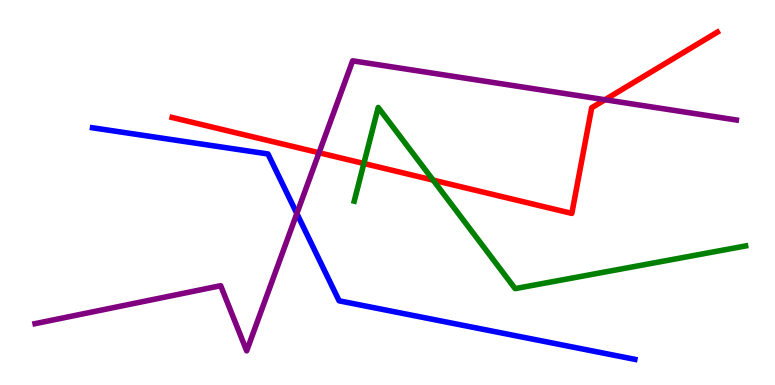[{'lines': ['blue', 'red'], 'intersections': []}, {'lines': ['green', 'red'], 'intersections': [{'x': 4.7, 'y': 5.75}, {'x': 5.59, 'y': 5.32}]}, {'lines': ['purple', 'red'], 'intersections': [{'x': 4.12, 'y': 6.03}, {'x': 7.81, 'y': 7.41}]}, {'lines': ['blue', 'green'], 'intersections': []}, {'lines': ['blue', 'purple'], 'intersections': [{'x': 3.83, 'y': 4.45}]}, {'lines': ['green', 'purple'], 'intersections': []}]